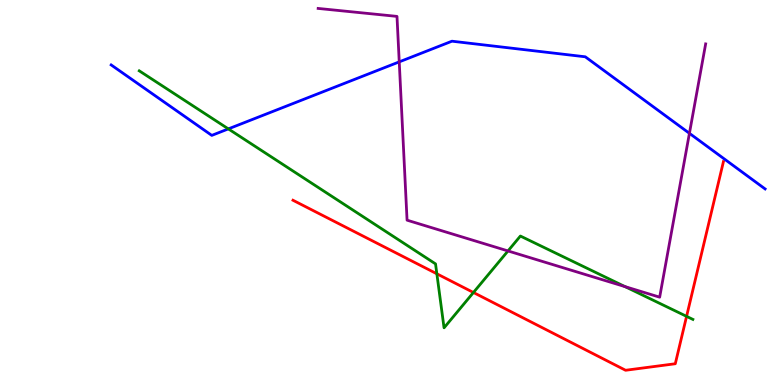[{'lines': ['blue', 'red'], 'intersections': []}, {'lines': ['green', 'red'], 'intersections': [{'x': 5.64, 'y': 2.89}, {'x': 6.11, 'y': 2.4}, {'x': 8.86, 'y': 1.78}]}, {'lines': ['purple', 'red'], 'intersections': []}, {'lines': ['blue', 'green'], 'intersections': [{'x': 2.95, 'y': 6.65}]}, {'lines': ['blue', 'purple'], 'intersections': [{'x': 5.15, 'y': 8.39}, {'x': 8.9, 'y': 6.54}]}, {'lines': ['green', 'purple'], 'intersections': [{'x': 6.55, 'y': 3.48}, {'x': 8.06, 'y': 2.56}]}]